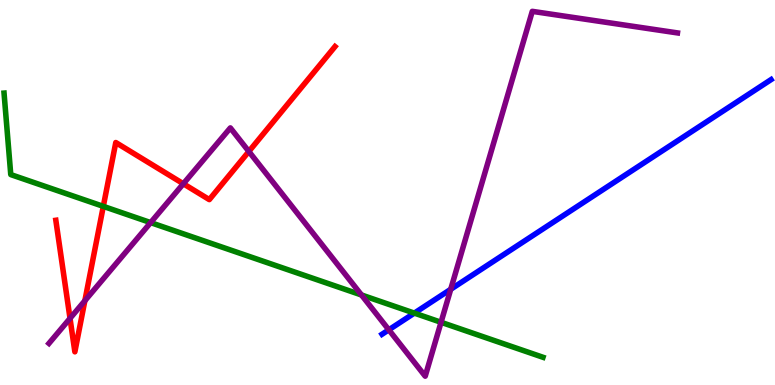[{'lines': ['blue', 'red'], 'intersections': []}, {'lines': ['green', 'red'], 'intersections': [{'x': 1.33, 'y': 4.64}]}, {'lines': ['purple', 'red'], 'intersections': [{'x': 0.904, 'y': 1.73}, {'x': 1.09, 'y': 2.19}, {'x': 2.37, 'y': 5.23}, {'x': 3.21, 'y': 6.07}]}, {'lines': ['blue', 'green'], 'intersections': [{'x': 5.35, 'y': 1.87}]}, {'lines': ['blue', 'purple'], 'intersections': [{'x': 5.02, 'y': 1.43}, {'x': 5.82, 'y': 2.49}]}, {'lines': ['green', 'purple'], 'intersections': [{'x': 1.94, 'y': 4.22}, {'x': 4.66, 'y': 2.34}, {'x': 5.69, 'y': 1.63}]}]